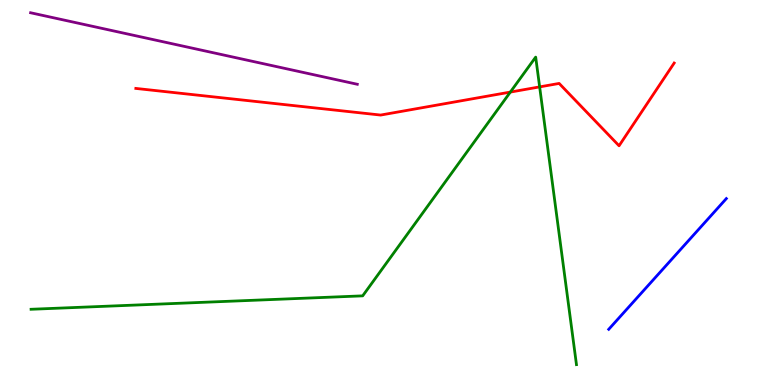[{'lines': ['blue', 'red'], 'intersections': []}, {'lines': ['green', 'red'], 'intersections': [{'x': 6.59, 'y': 7.61}, {'x': 6.96, 'y': 7.74}]}, {'lines': ['purple', 'red'], 'intersections': []}, {'lines': ['blue', 'green'], 'intersections': []}, {'lines': ['blue', 'purple'], 'intersections': []}, {'lines': ['green', 'purple'], 'intersections': []}]